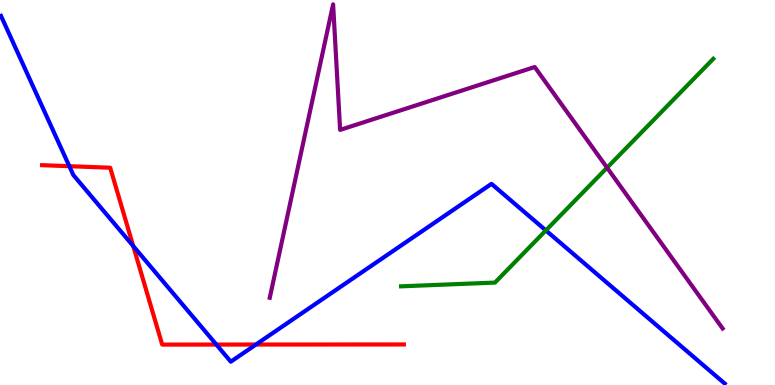[{'lines': ['blue', 'red'], 'intersections': [{'x': 0.894, 'y': 5.68}, {'x': 1.72, 'y': 3.61}, {'x': 2.79, 'y': 1.05}, {'x': 3.3, 'y': 1.05}]}, {'lines': ['green', 'red'], 'intersections': []}, {'lines': ['purple', 'red'], 'intersections': []}, {'lines': ['blue', 'green'], 'intersections': [{'x': 7.04, 'y': 4.02}]}, {'lines': ['blue', 'purple'], 'intersections': []}, {'lines': ['green', 'purple'], 'intersections': [{'x': 7.83, 'y': 5.64}]}]